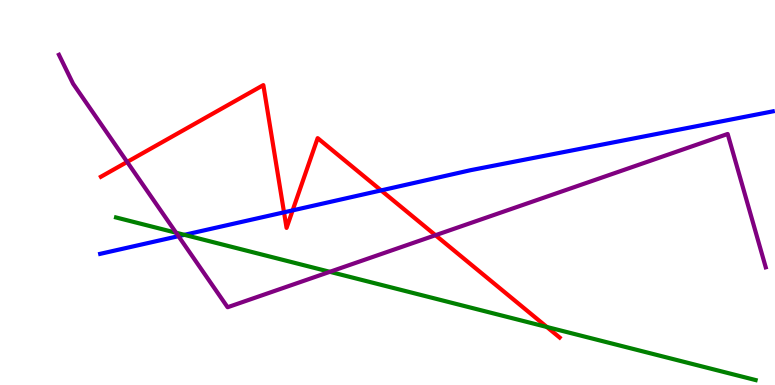[{'lines': ['blue', 'red'], 'intersections': [{'x': 3.66, 'y': 4.49}, {'x': 3.78, 'y': 4.54}, {'x': 4.92, 'y': 5.05}]}, {'lines': ['green', 'red'], 'intersections': [{'x': 7.06, 'y': 1.51}]}, {'lines': ['purple', 'red'], 'intersections': [{'x': 1.64, 'y': 5.79}, {'x': 5.62, 'y': 3.89}]}, {'lines': ['blue', 'green'], 'intersections': [{'x': 2.38, 'y': 3.9}]}, {'lines': ['blue', 'purple'], 'intersections': [{'x': 2.3, 'y': 3.87}]}, {'lines': ['green', 'purple'], 'intersections': [{'x': 2.27, 'y': 3.96}, {'x': 4.26, 'y': 2.94}]}]